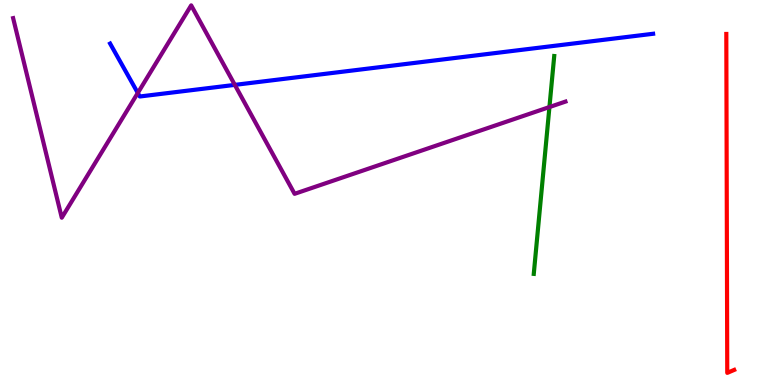[{'lines': ['blue', 'red'], 'intersections': []}, {'lines': ['green', 'red'], 'intersections': []}, {'lines': ['purple', 'red'], 'intersections': []}, {'lines': ['blue', 'green'], 'intersections': []}, {'lines': ['blue', 'purple'], 'intersections': [{'x': 1.78, 'y': 7.59}, {'x': 3.03, 'y': 7.8}]}, {'lines': ['green', 'purple'], 'intersections': [{'x': 7.09, 'y': 7.22}]}]